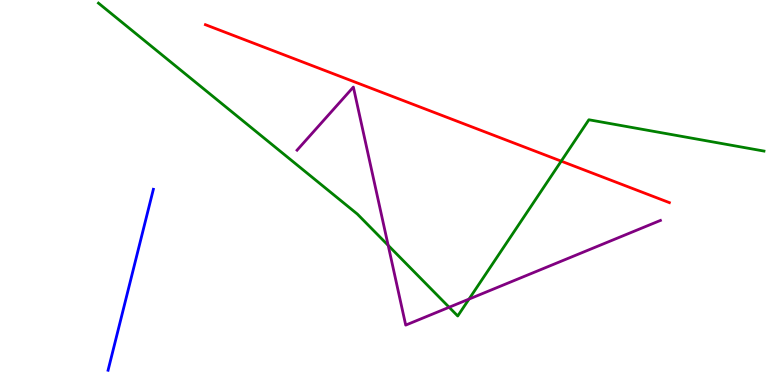[{'lines': ['blue', 'red'], 'intersections': []}, {'lines': ['green', 'red'], 'intersections': [{'x': 7.24, 'y': 5.81}]}, {'lines': ['purple', 'red'], 'intersections': []}, {'lines': ['blue', 'green'], 'intersections': []}, {'lines': ['blue', 'purple'], 'intersections': []}, {'lines': ['green', 'purple'], 'intersections': [{'x': 5.01, 'y': 3.63}, {'x': 5.8, 'y': 2.02}, {'x': 6.05, 'y': 2.23}]}]